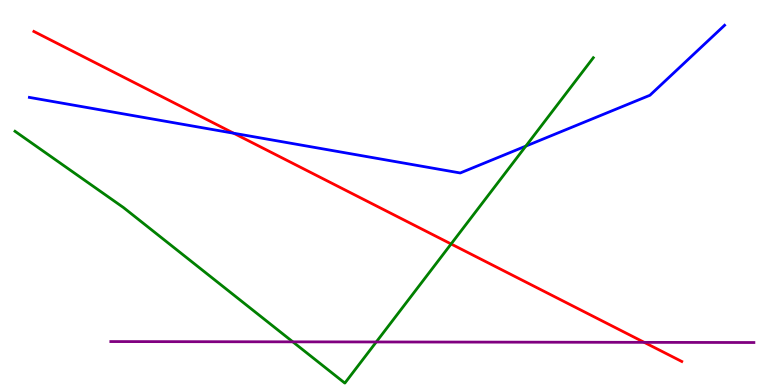[{'lines': ['blue', 'red'], 'intersections': [{'x': 3.02, 'y': 6.54}]}, {'lines': ['green', 'red'], 'intersections': [{'x': 5.82, 'y': 3.66}]}, {'lines': ['purple', 'red'], 'intersections': [{'x': 8.31, 'y': 1.11}]}, {'lines': ['blue', 'green'], 'intersections': [{'x': 6.78, 'y': 6.21}]}, {'lines': ['blue', 'purple'], 'intersections': []}, {'lines': ['green', 'purple'], 'intersections': [{'x': 3.78, 'y': 1.12}, {'x': 4.86, 'y': 1.12}]}]